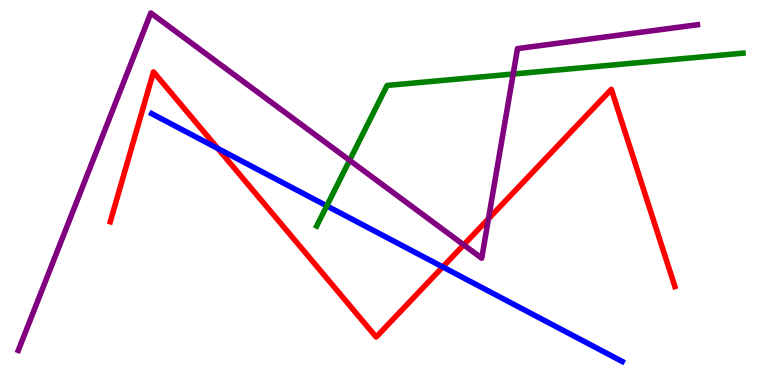[{'lines': ['blue', 'red'], 'intersections': [{'x': 2.81, 'y': 6.14}, {'x': 5.71, 'y': 3.07}]}, {'lines': ['green', 'red'], 'intersections': []}, {'lines': ['purple', 'red'], 'intersections': [{'x': 5.98, 'y': 3.64}, {'x': 6.3, 'y': 4.32}]}, {'lines': ['blue', 'green'], 'intersections': [{'x': 4.22, 'y': 4.65}]}, {'lines': ['blue', 'purple'], 'intersections': []}, {'lines': ['green', 'purple'], 'intersections': [{'x': 4.51, 'y': 5.84}, {'x': 6.62, 'y': 8.08}]}]